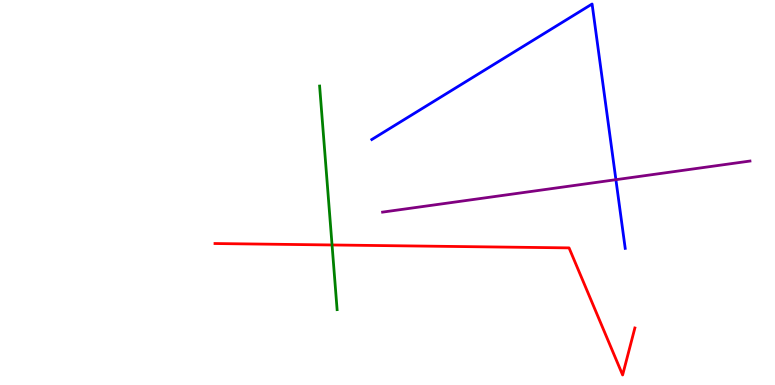[{'lines': ['blue', 'red'], 'intersections': []}, {'lines': ['green', 'red'], 'intersections': [{'x': 4.28, 'y': 3.64}]}, {'lines': ['purple', 'red'], 'intersections': []}, {'lines': ['blue', 'green'], 'intersections': []}, {'lines': ['blue', 'purple'], 'intersections': [{'x': 7.95, 'y': 5.33}]}, {'lines': ['green', 'purple'], 'intersections': []}]